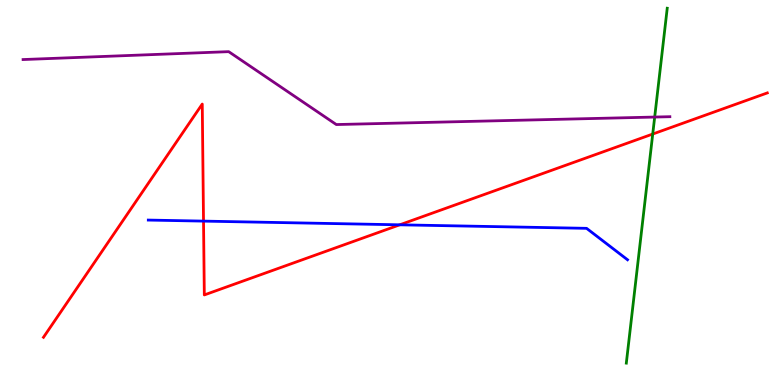[{'lines': ['blue', 'red'], 'intersections': [{'x': 2.63, 'y': 4.26}, {'x': 5.16, 'y': 4.16}]}, {'lines': ['green', 'red'], 'intersections': [{'x': 8.42, 'y': 6.52}]}, {'lines': ['purple', 'red'], 'intersections': []}, {'lines': ['blue', 'green'], 'intersections': []}, {'lines': ['blue', 'purple'], 'intersections': []}, {'lines': ['green', 'purple'], 'intersections': [{'x': 8.45, 'y': 6.96}]}]